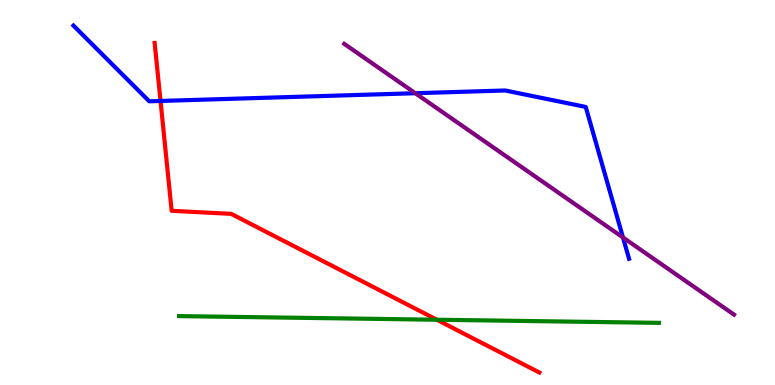[{'lines': ['blue', 'red'], 'intersections': [{'x': 2.07, 'y': 7.38}]}, {'lines': ['green', 'red'], 'intersections': [{'x': 5.64, 'y': 1.7}]}, {'lines': ['purple', 'red'], 'intersections': []}, {'lines': ['blue', 'green'], 'intersections': []}, {'lines': ['blue', 'purple'], 'intersections': [{'x': 5.36, 'y': 7.58}, {'x': 8.04, 'y': 3.83}]}, {'lines': ['green', 'purple'], 'intersections': []}]